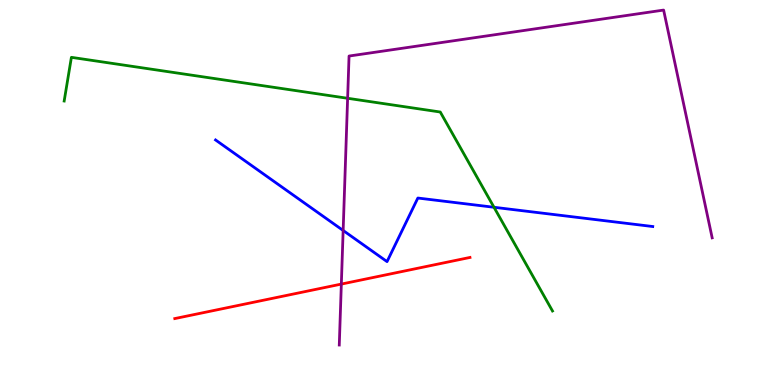[{'lines': ['blue', 'red'], 'intersections': []}, {'lines': ['green', 'red'], 'intersections': []}, {'lines': ['purple', 'red'], 'intersections': [{'x': 4.4, 'y': 2.62}]}, {'lines': ['blue', 'green'], 'intersections': [{'x': 6.37, 'y': 4.62}]}, {'lines': ['blue', 'purple'], 'intersections': [{'x': 4.43, 'y': 4.01}]}, {'lines': ['green', 'purple'], 'intersections': [{'x': 4.49, 'y': 7.45}]}]